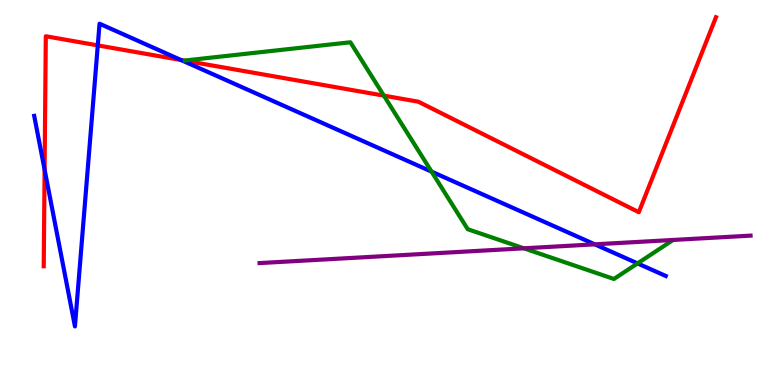[{'lines': ['blue', 'red'], 'intersections': [{'x': 0.575, 'y': 5.59}, {'x': 1.26, 'y': 8.82}, {'x': 2.34, 'y': 8.44}]}, {'lines': ['green', 'red'], 'intersections': [{'x': 4.95, 'y': 7.52}]}, {'lines': ['purple', 'red'], 'intersections': []}, {'lines': ['blue', 'green'], 'intersections': [{'x': 5.57, 'y': 5.54}, {'x': 8.23, 'y': 3.16}]}, {'lines': ['blue', 'purple'], 'intersections': [{'x': 7.67, 'y': 3.65}]}, {'lines': ['green', 'purple'], 'intersections': [{'x': 6.76, 'y': 3.55}]}]